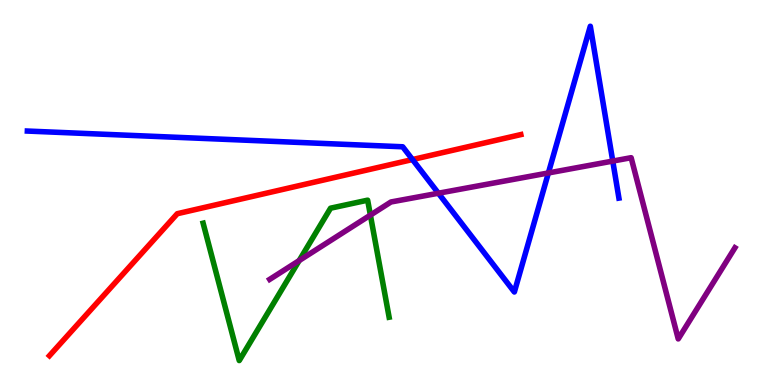[{'lines': ['blue', 'red'], 'intersections': [{'x': 5.32, 'y': 5.86}]}, {'lines': ['green', 'red'], 'intersections': []}, {'lines': ['purple', 'red'], 'intersections': []}, {'lines': ['blue', 'green'], 'intersections': []}, {'lines': ['blue', 'purple'], 'intersections': [{'x': 5.66, 'y': 4.98}, {'x': 7.08, 'y': 5.51}, {'x': 7.91, 'y': 5.82}]}, {'lines': ['green', 'purple'], 'intersections': [{'x': 3.86, 'y': 3.23}, {'x': 4.78, 'y': 4.41}]}]